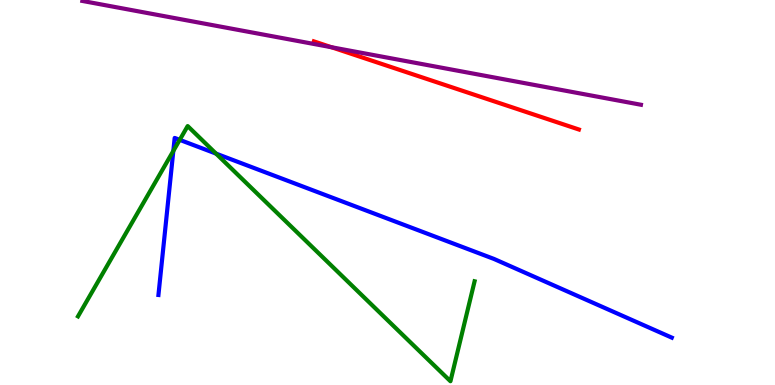[{'lines': ['blue', 'red'], 'intersections': []}, {'lines': ['green', 'red'], 'intersections': []}, {'lines': ['purple', 'red'], 'intersections': [{'x': 4.28, 'y': 8.77}]}, {'lines': ['blue', 'green'], 'intersections': [{'x': 2.24, 'y': 6.08}, {'x': 2.32, 'y': 6.37}, {'x': 2.79, 'y': 6.01}]}, {'lines': ['blue', 'purple'], 'intersections': []}, {'lines': ['green', 'purple'], 'intersections': []}]